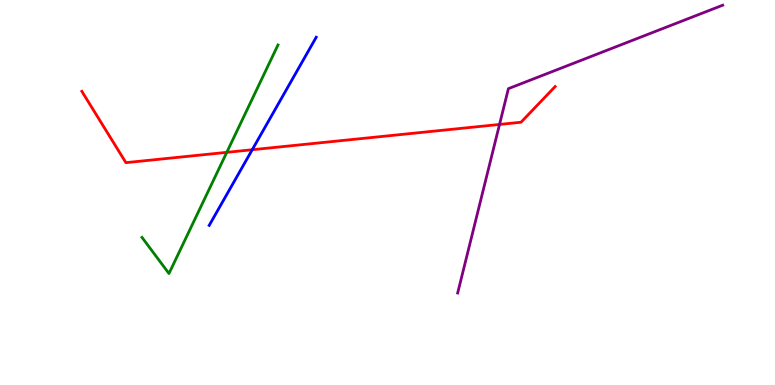[{'lines': ['blue', 'red'], 'intersections': [{'x': 3.25, 'y': 6.11}]}, {'lines': ['green', 'red'], 'intersections': [{'x': 2.93, 'y': 6.04}]}, {'lines': ['purple', 'red'], 'intersections': [{'x': 6.45, 'y': 6.77}]}, {'lines': ['blue', 'green'], 'intersections': []}, {'lines': ['blue', 'purple'], 'intersections': []}, {'lines': ['green', 'purple'], 'intersections': []}]